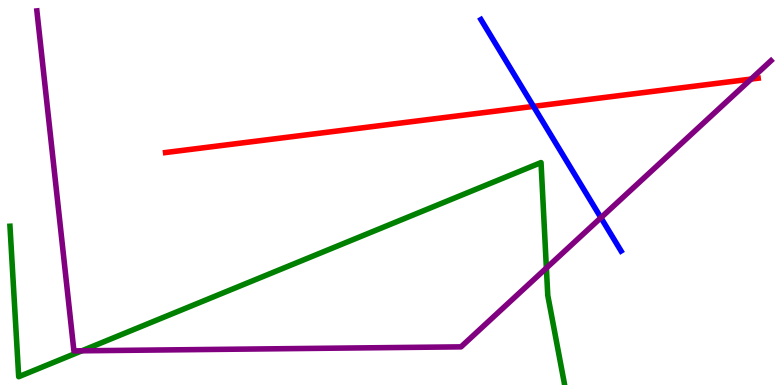[{'lines': ['blue', 'red'], 'intersections': [{'x': 6.88, 'y': 7.24}]}, {'lines': ['green', 'red'], 'intersections': []}, {'lines': ['purple', 'red'], 'intersections': [{'x': 9.69, 'y': 7.95}]}, {'lines': ['blue', 'green'], 'intersections': []}, {'lines': ['blue', 'purple'], 'intersections': [{'x': 7.75, 'y': 4.35}]}, {'lines': ['green', 'purple'], 'intersections': [{'x': 1.06, 'y': 0.888}, {'x': 7.05, 'y': 3.04}]}]